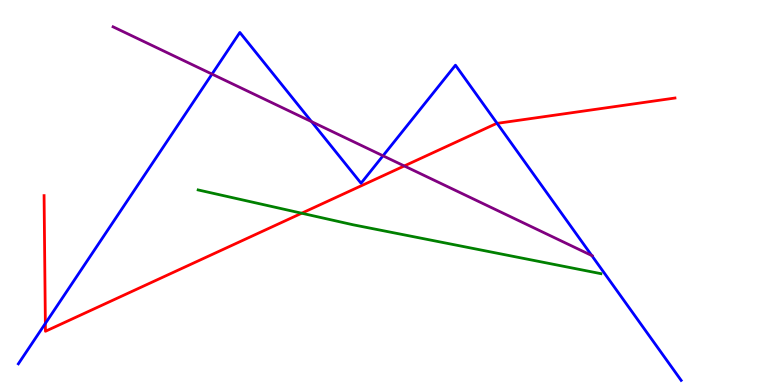[{'lines': ['blue', 'red'], 'intersections': [{'x': 0.585, 'y': 1.6}, {'x': 6.41, 'y': 6.8}]}, {'lines': ['green', 'red'], 'intersections': [{'x': 3.89, 'y': 4.46}]}, {'lines': ['purple', 'red'], 'intersections': [{'x': 5.22, 'y': 5.69}]}, {'lines': ['blue', 'green'], 'intersections': []}, {'lines': ['blue', 'purple'], 'intersections': [{'x': 2.74, 'y': 8.08}, {'x': 4.02, 'y': 6.84}, {'x': 4.94, 'y': 5.95}, {'x': 7.64, 'y': 3.36}]}, {'lines': ['green', 'purple'], 'intersections': []}]